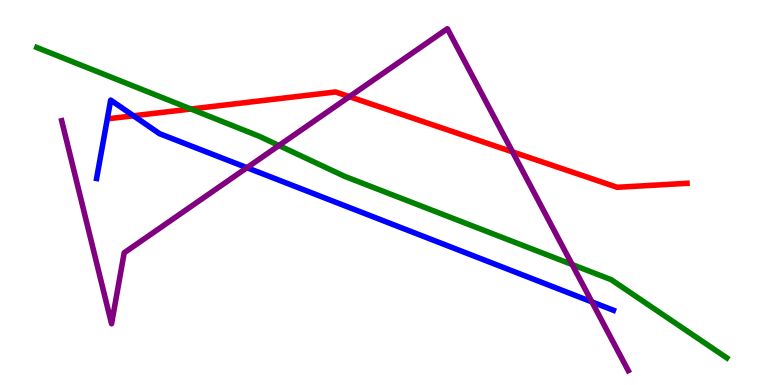[{'lines': ['blue', 'red'], 'intersections': [{'x': 1.72, 'y': 6.99}]}, {'lines': ['green', 'red'], 'intersections': [{'x': 2.46, 'y': 7.17}]}, {'lines': ['purple', 'red'], 'intersections': [{'x': 4.51, 'y': 7.49}, {'x': 6.61, 'y': 6.06}]}, {'lines': ['blue', 'green'], 'intersections': []}, {'lines': ['blue', 'purple'], 'intersections': [{'x': 3.19, 'y': 5.64}, {'x': 7.64, 'y': 2.16}]}, {'lines': ['green', 'purple'], 'intersections': [{'x': 3.6, 'y': 6.22}, {'x': 7.38, 'y': 3.13}]}]